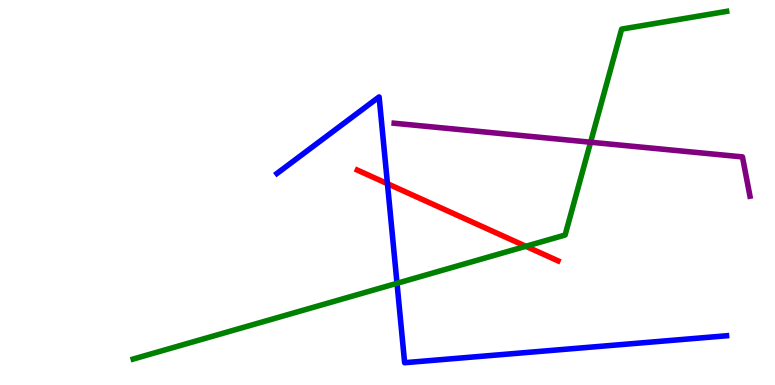[{'lines': ['blue', 'red'], 'intersections': [{'x': 5.0, 'y': 5.23}]}, {'lines': ['green', 'red'], 'intersections': [{'x': 6.79, 'y': 3.6}]}, {'lines': ['purple', 'red'], 'intersections': []}, {'lines': ['blue', 'green'], 'intersections': [{'x': 5.12, 'y': 2.64}]}, {'lines': ['blue', 'purple'], 'intersections': []}, {'lines': ['green', 'purple'], 'intersections': [{'x': 7.62, 'y': 6.31}]}]